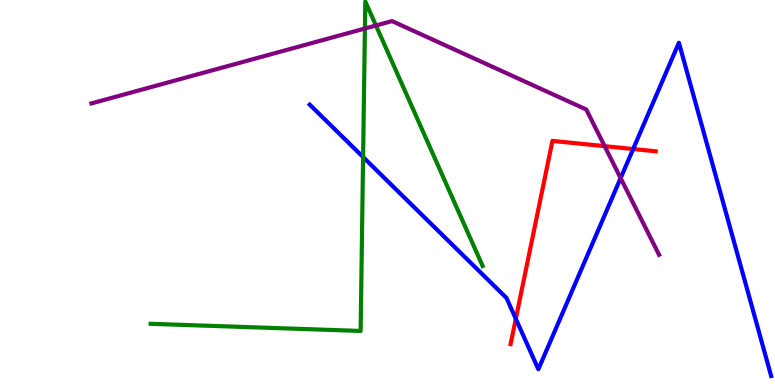[{'lines': ['blue', 'red'], 'intersections': [{'x': 6.66, 'y': 1.72}, {'x': 8.17, 'y': 6.13}]}, {'lines': ['green', 'red'], 'intersections': []}, {'lines': ['purple', 'red'], 'intersections': [{'x': 7.8, 'y': 6.2}]}, {'lines': ['blue', 'green'], 'intersections': [{'x': 4.69, 'y': 5.92}]}, {'lines': ['blue', 'purple'], 'intersections': [{'x': 8.01, 'y': 5.37}]}, {'lines': ['green', 'purple'], 'intersections': [{'x': 4.71, 'y': 9.26}, {'x': 4.85, 'y': 9.34}]}]